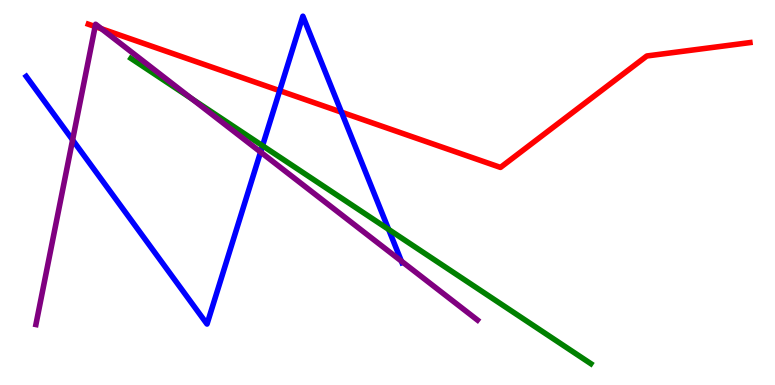[{'lines': ['blue', 'red'], 'intersections': [{'x': 3.61, 'y': 7.64}, {'x': 4.41, 'y': 7.09}]}, {'lines': ['green', 'red'], 'intersections': []}, {'lines': ['purple', 'red'], 'intersections': [{'x': 1.23, 'y': 9.31}, {'x': 1.31, 'y': 9.25}]}, {'lines': ['blue', 'green'], 'intersections': [{'x': 3.39, 'y': 6.21}, {'x': 5.01, 'y': 4.04}]}, {'lines': ['blue', 'purple'], 'intersections': [{'x': 0.937, 'y': 6.37}, {'x': 3.36, 'y': 6.05}, {'x': 5.18, 'y': 3.22}]}, {'lines': ['green', 'purple'], 'intersections': [{'x': 2.48, 'y': 7.43}]}]